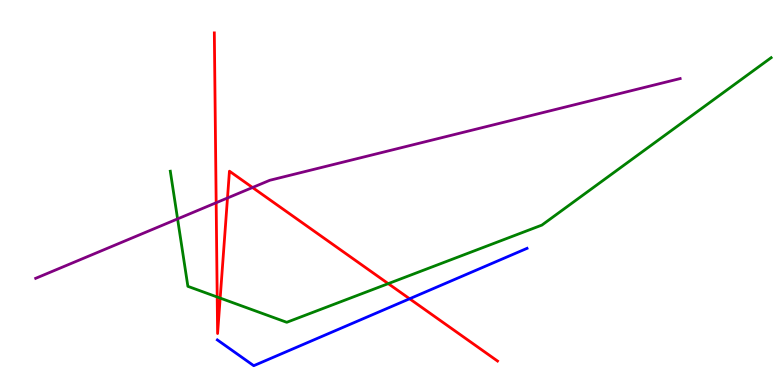[{'lines': ['blue', 'red'], 'intersections': [{'x': 5.29, 'y': 2.24}]}, {'lines': ['green', 'red'], 'intersections': [{'x': 2.8, 'y': 2.29}, {'x': 2.84, 'y': 2.26}, {'x': 5.01, 'y': 2.63}]}, {'lines': ['purple', 'red'], 'intersections': [{'x': 2.79, 'y': 4.73}, {'x': 2.94, 'y': 4.86}, {'x': 3.26, 'y': 5.13}]}, {'lines': ['blue', 'green'], 'intersections': []}, {'lines': ['blue', 'purple'], 'intersections': []}, {'lines': ['green', 'purple'], 'intersections': [{'x': 2.29, 'y': 4.31}]}]